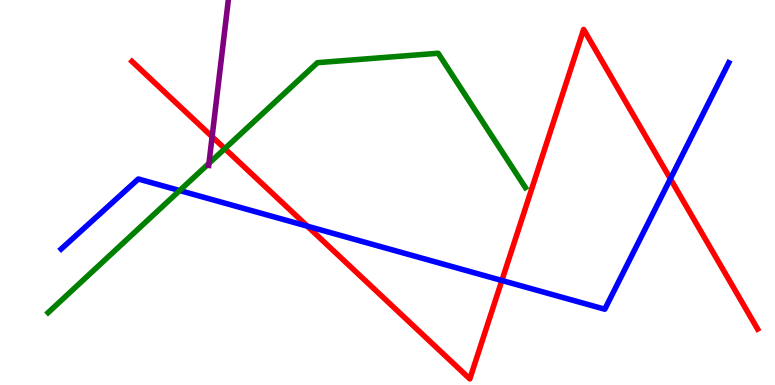[{'lines': ['blue', 'red'], 'intersections': [{'x': 3.97, 'y': 4.13}, {'x': 6.48, 'y': 2.71}, {'x': 8.65, 'y': 5.36}]}, {'lines': ['green', 'red'], 'intersections': [{'x': 2.9, 'y': 6.14}]}, {'lines': ['purple', 'red'], 'intersections': [{'x': 2.74, 'y': 6.45}]}, {'lines': ['blue', 'green'], 'intersections': [{'x': 2.32, 'y': 5.05}]}, {'lines': ['blue', 'purple'], 'intersections': []}, {'lines': ['green', 'purple'], 'intersections': [{'x': 2.7, 'y': 5.76}]}]